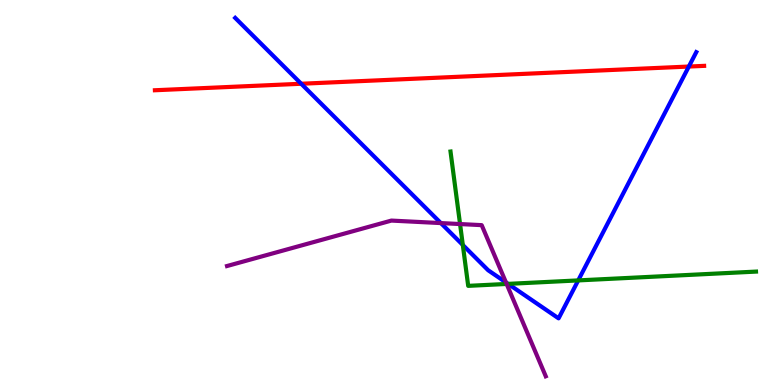[{'lines': ['blue', 'red'], 'intersections': [{'x': 3.89, 'y': 7.82}, {'x': 8.89, 'y': 8.27}]}, {'lines': ['green', 'red'], 'intersections': []}, {'lines': ['purple', 'red'], 'intersections': []}, {'lines': ['blue', 'green'], 'intersections': [{'x': 5.97, 'y': 3.64}, {'x': 6.56, 'y': 2.63}, {'x': 7.46, 'y': 2.72}]}, {'lines': ['blue', 'purple'], 'intersections': [{'x': 5.69, 'y': 4.21}, {'x': 6.53, 'y': 2.66}]}, {'lines': ['green', 'purple'], 'intersections': [{'x': 5.94, 'y': 4.18}, {'x': 6.54, 'y': 2.62}]}]